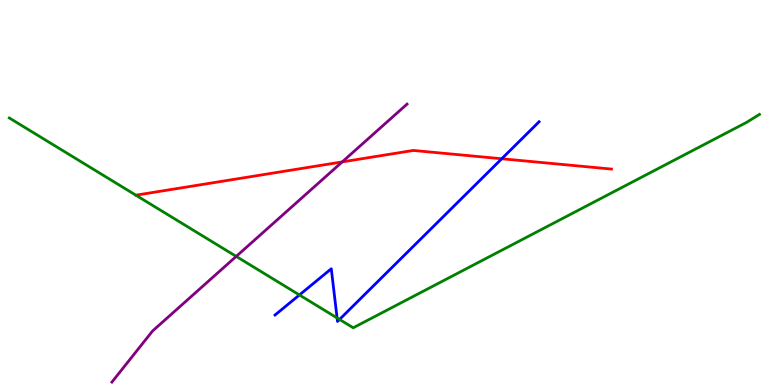[{'lines': ['blue', 'red'], 'intersections': [{'x': 6.47, 'y': 5.88}]}, {'lines': ['green', 'red'], 'intersections': []}, {'lines': ['purple', 'red'], 'intersections': [{'x': 4.42, 'y': 5.79}]}, {'lines': ['blue', 'green'], 'intersections': [{'x': 3.86, 'y': 2.34}, {'x': 4.35, 'y': 1.74}, {'x': 4.38, 'y': 1.7}]}, {'lines': ['blue', 'purple'], 'intersections': []}, {'lines': ['green', 'purple'], 'intersections': [{'x': 3.05, 'y': 3.34}]}]